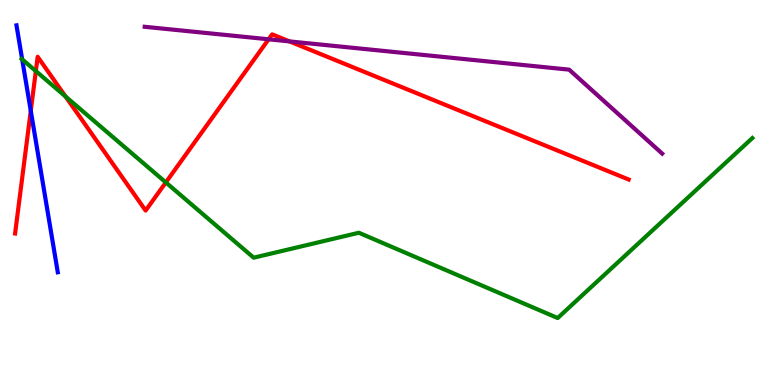[{'lines': ['blue', 'red'], 'intersections': [{'x': 0.397, 'y': 7.12}]}, {'lines': ['green', 'red'], 'intersections': [{'x': 0.463, 'y': 8.15}, {'x': 0.846, 'y': 7.49}, {'x': 2.14, 'y': 5.26}]}, {'lines': ['purple', 'red'], 'intersections': [{'x': 3.47, 'y': 8.98}, {'x': 3.74, 'y': 8.92}]}, {'lines': ['blue', 'green'], 'intersections': [{'x': 0.286, 'y': 8.46}]}, {'lines': ['blue', 'purple'], 'intersections': []}, {'lines': ['green', 'purple'], 'intersections': []}]